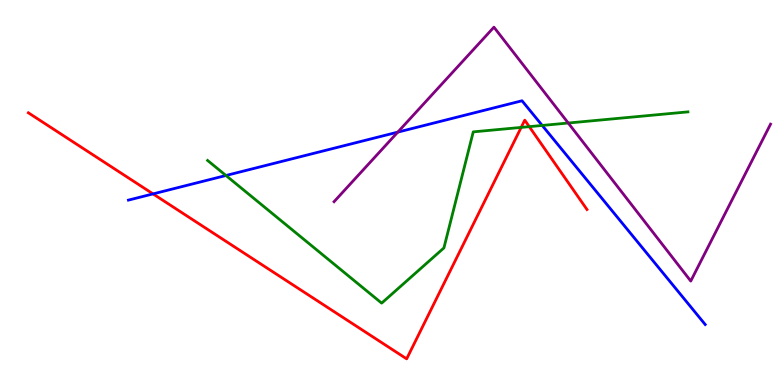[{'lines': ['blue', 'red'], 'intersections': [{'x': 1.97, 'y': 4.96}]}, {'lines': ['green', 'red'], 'intersections': [{'x': 6.72, 'y': 6.69}, {'x': 6.83, 'y': 6.71}]}, {'lines': ['purple', 'red'], 'intersections': []}, {'lines': ['blue', 'green'], 'intersections': [{'x': 2.92, 'y': 5.44}, {'x': 7.0, 'y': 6.74}]}, {'lines': ['blue', 'purple'], 'intersections': [{'x': 5.13, 'y': 6.57}]}, {'lines': ['green', 'purple'], 'intersections': [{'x': 7.33, 'y': 6.8}]}]